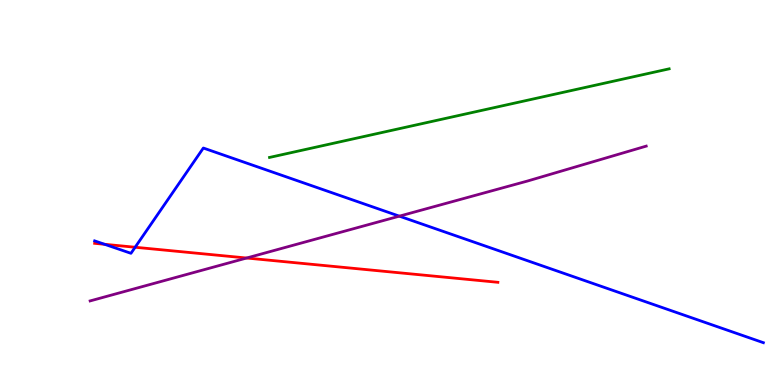[{'lines': ['blue', 'red'], 'intersections': [{'x': 1.35, 'y': 3.65}, {'x': 1.74, 'y': 3.58}]}, {'lines': ['green', 'red'], 'intersections': []}, {'lines': ['purple', 'red'], 'intersections': [{'x': 3.18, 'y': 3.3}]}, {'lines': ['blue', 'green'], 'intersections': []}, {'lines': ['blue', 'purple'], 'intersections': [{'x': 5.15, 'y': 4.39}]}, {'lines': ['green', 'purple'], 'intersections': []}]